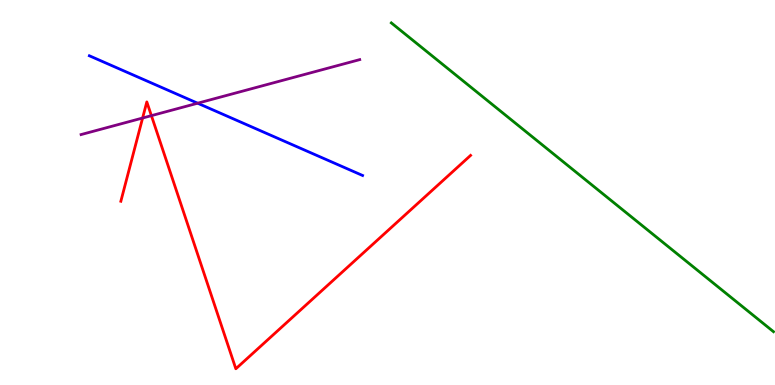[{'lines': ['blue', 'red'], 'intersections': []}, {'lines': ['green', 'red'], 'intersections': []}, {'lines': ['purple', 'red'], 'intersections': [{'x': 1.84, 'y': 6.93}, {'x': 1.95, 'y': 7.0}]}, {'lines': ['blue', 'green'], 'intersections': []}, {'lines': ['blue', 'purple'], 'intersections': [{'x': 2.55, 'y': 7.32}]}, {'lines': ['green', 'purple'], 'intersections': []}]